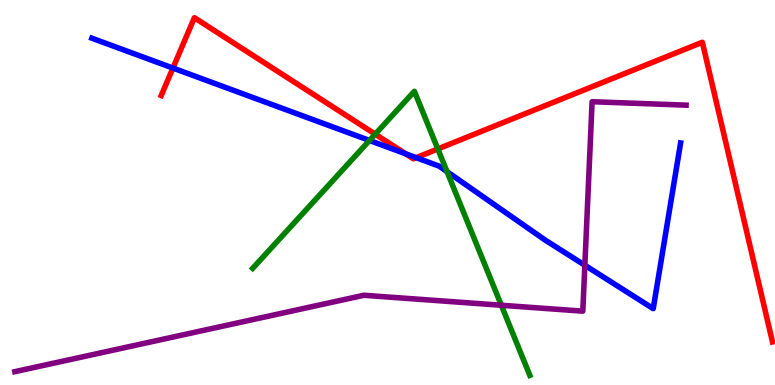[{'lines': ['blue', 'red'], 'intersections': [{'x': 2.23, 'y': 8.23}, {'x': 5.23, 'y': 6.01}, {'x': 5.37, 'y': 5.9}]}, {'lines': ['green', 'red'], 'intersections': [{'x': 4.84, 'y': 6.51}, {'x': 5.65, 'y': 6.13}]}, {'lines': ['purple', 'red'], 'intersections': []}, {'lines': ['blue', 'green'], 'intersections': [{'x': 4.77, 'y': 6.35}, {'x': 5.77, 'y': 5.54}]}, {'lines': ['blue', 'purple'], 'intersections': [{'x': 7.55, 'y': 3.11}]}, {'lines': ['green', 'purple'], 'intersections': [{'x': 6.47, 'y': 2.07}]}]